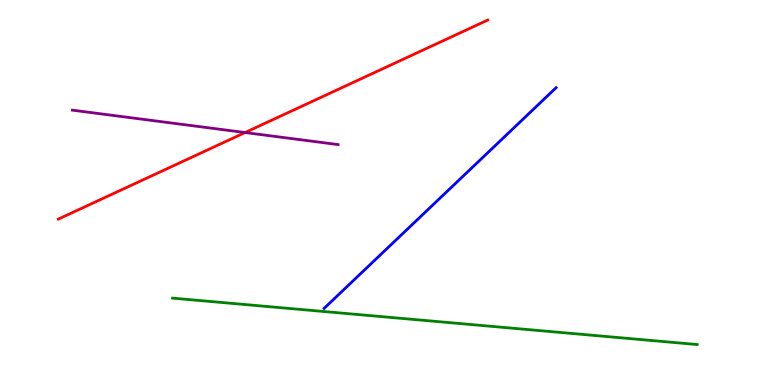[{'lines': ['blue', 'red'], 'intersections': []}, {'lines': ['green', 'red'], 'intersections': []}, {'lines': ['purple', 'red'], 'intersections': [{'x': 3.16, 'y': 6.56}]}, {'lines': ['blue', 'green'], 'intersections': []}, {'lines': ['blue', 'purple'], 'intersections': []}, {'lines': ['green', 'purple'], 'intersections': []}]